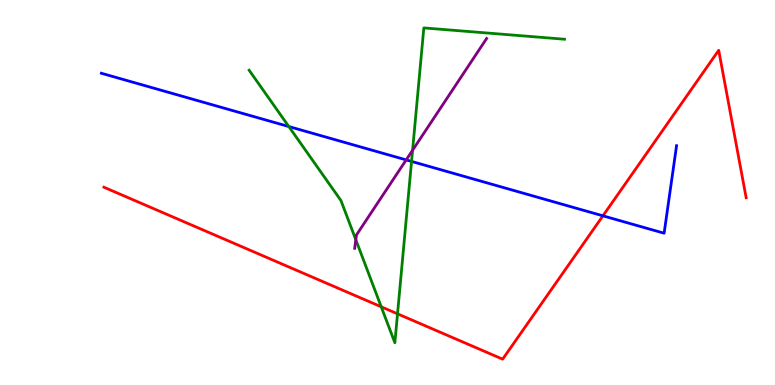[{'lines': ['blue', 'red'], 'intersections': [{'x': 7.78, 'y': 4.39}]}, {'lines': ['green', 'red'], 'intersections': [{'x': 4.92, 'y': 2.03}, {'x': 5.13, 'y': 1.85}]}, {'lines': ['purple', 'red'], 'intersections': []}, {'lines': ['blue', 'green'], 'intersections': [{'x': 3.73, 'y': 6.71}, {'x': 5.31, 'y': 5.81}]}, {'lines': ['blue', 'purple'], 'intersections': [{'x': 5.24, 'y': 5.85}]}, {'lines': ['green', 'purple'], 'intersections': [{'x': 4.59, 'y': 3.77}, {'x': 5.32, 'y': 6.1}]}]